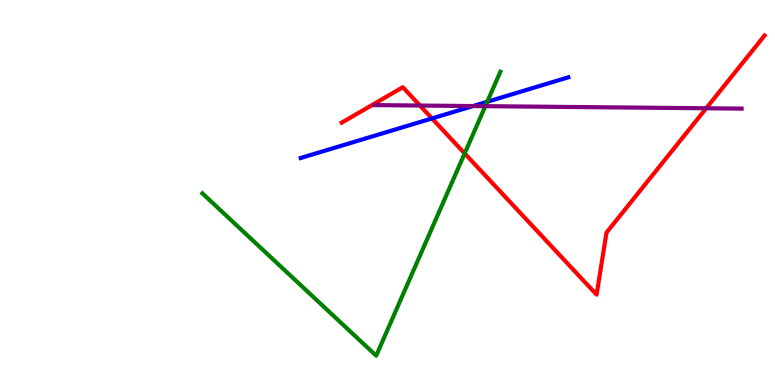[{'lines': ['blue', 'red'], 'intersections': [{'x': 5.57, 'y': 6.92}]}, {'lines': ['green', 'red'], 'intersections': [{'x': 6.0, 'y': 6.02}]}, {'lines': ['purple', 'red'], 'intersections': [{'x': 5.42, 'y': 7.26}, {'x': 9.11, 'y': 7.19}]}, {'lines': ['blue', 'green'], 'intersections': [{'x': 6.29, 'y': 7.36}]}, {'lines': ['blue', 'purple'], 'intersections': [{'x': 6.1, 'y': 7.25}]}, {'lines': ['green', 'purple'], 'intersections': [{'x': 6.26, 'y': 7.24}]}]